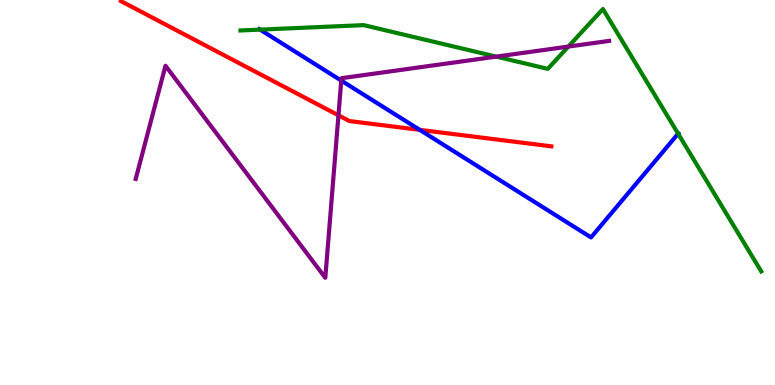[{'lines': ['blue', 'red'], 'intersections': [{'x': 5.42, 'y': 6.63}]}, {'lines': ['green', 'red'], 'intersections': []}, {'lines': ['purple', 'red'], 'intersections': [{'x': 4.37, 'y': 7.01}]}, {'lines': ['blue', 'green'], 'intersections': [{'x': 3.36, 'y': 9.23}, {'x': 8.75, 'y': 6.53}]}, {'lines': ['blue', 'purple'], 'intersections': [{'x': 4.4, 'y': 7.91}]}, {'lines': ['green', 'purple'], 'intersections': [{'x': 6.4, 'y': 8.53}, {'x': 7.33, 'y': 8.79}]}]